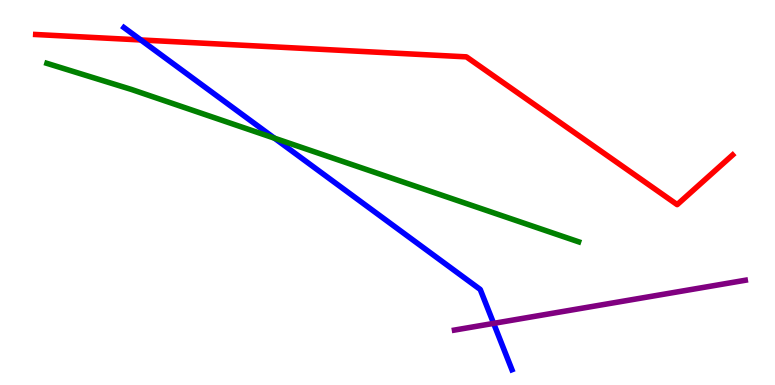[{'lines': ['blue', 'red'], 'intersections': [{'x': 1.82, 'y': 8.96}]}, {'lines': ['green', 'red'], 'intersections': []}, {'lines': ['purple', 'red'], 'intersections': []}, {'lines': ['blue', 'green'], 'intersections': [{'x': 3.54, 'y': 6.41}]}, {'lines': ['blue', 'purple'], 'intersections': [{'x': 6.37, 'y': 1.6}]}, {'lines': ['green', 'purple'], 'intersections': []}]